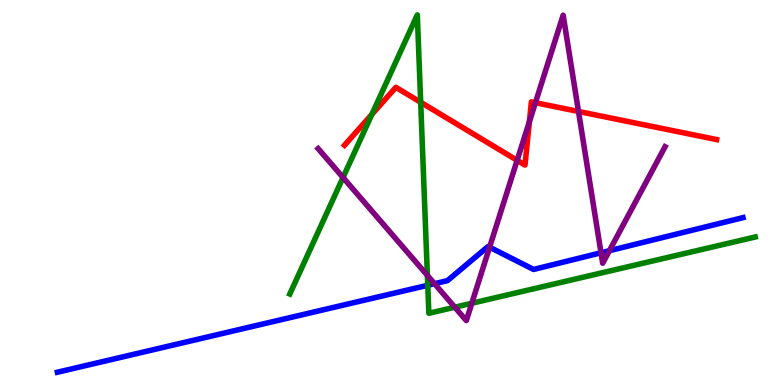[{'lines': ['blue', 'red'], 'intersections': []}, {'lines': ['green', 'red'], 'intersections': [{'x': 4.8, 'y': 7.03}, {'x': 5.43, 'y': 7.34}]}, {'lines': ['purple', 'red'], 'intersections': [{'x': 6.67, 'y': 5.84}, {'x': 6.83, 'y': 6.84}, {'x': 6.91, 'y': 7.33}, {'x': 7.46, 'y': 7.1}]}, {'lines': ['blue', 'green'], 'intersections': [{'x': 5.52, 'y': 2.59}]}, {'lines': ['blue', 'purple'], 'intersections': [{'x': 5.61, 'y': 2.63}, {'x': 6.32, 'y': 3.58}, {'x': 7.75, 'y': 3.43}, {'x': 7.86, 'y': 3.49}]}, {'lines': ['green', 'purple'], 'intersections': [{'x': 4.43, 'y': 5.39}, {'x': 5.51, 'y': 2.85}, {'x': 5.87, 'y': 2.02}, {'x': 6.09, 'y': 2.12}]}]